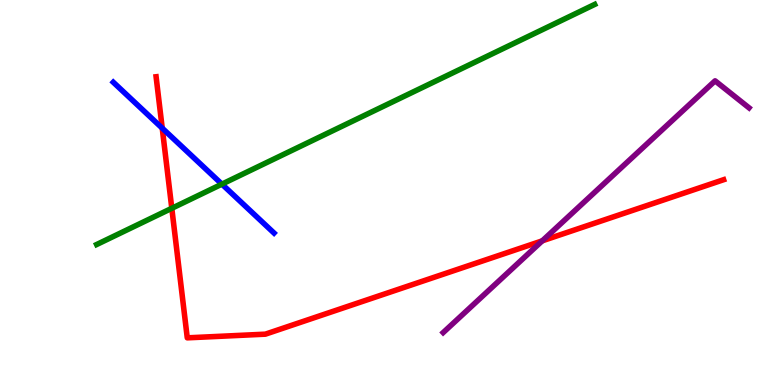[{'lines': ['blue', 'red'], 'intersections': [{'x': 2.09, 'y': 6.67}]}, {'lines': ['green', 'red'], 'intersections': [{'x': 2.22, 'y': 4.59}]}, {'lines': ['purple', 'red'], 'intersections': [{'x': 7.0, 'y': 3.74}]}, {'lines': ['blue', 'green'], 'intersections': [{'x': 2.86, 'y': 5.22}]}, {'lines': ['blue', 'purple'], 'intersections': []}, {'lines': ['green', 'purple'], 'intersections': []}]